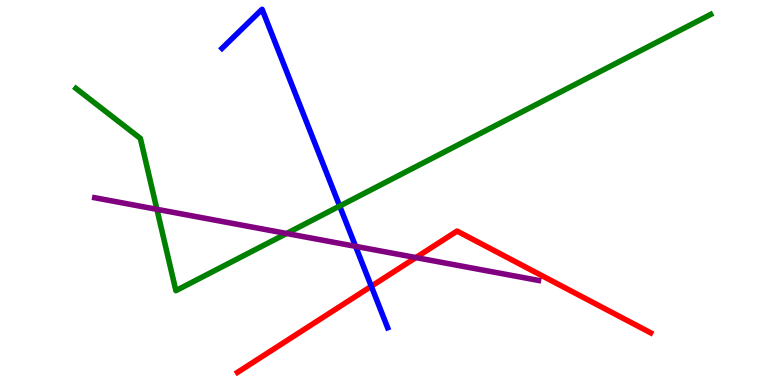[{'lines': ['blue', 'red'], 'intersections': [{'x': 4.79, 'y': 2.56}]}, {'lines': ['green', 'red'], 'intersections': []}, {'lines': ['purple', 'red'], 'intersections': [{'x': 5.37, 'y': 3.31}]}, {'lines': ['blue', 'green'], 'intersections': [{'x': 4.38, 'y': 4.65}]}, {'lines': ['blue', 'purple'], 'intersections': [{'x': 4.59, 'y': 3.6}]}, {'lines': ['green', 'purple'], 'intersections': [{'x': 2.02, 'y': 4.56}, {'x': 3.7, 'y': 3.94}]}]